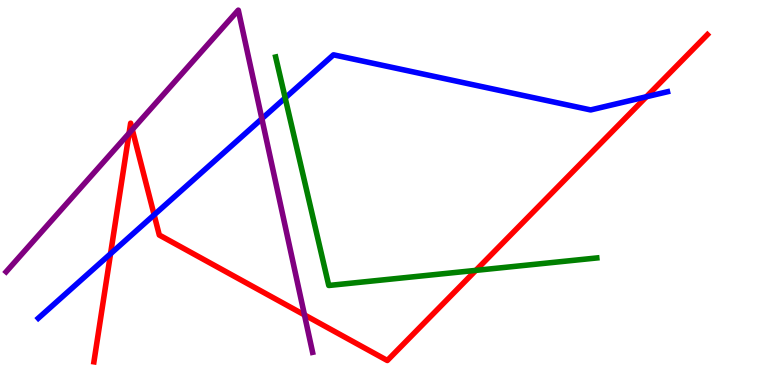[{'lines': ['blue', 'red'], 'intersections': [{'x': 1.43, 'y': 3.41}, {'x': 1.99, 'y': 4.42}, {'x': 8.34, 'y': 7.49}]}, {'lines': ['green', 'red'], 'intersections': [{'x': 6.14, 'y': 2.98}]}, {'lines': ['purple', 'red'], 'intersections': [{'x': 1.67, 'y': 6.54}, {'x': 1.71, 'y': 6.63}, {'x': 3.93, 'y': 1.82}]}, {'lines': ['blue', 'green'], 'intersections': [{'x': 3.68, 'y': 7.46}]}, {'lines': ['blue', 'purple'], 'intersections': [{'x': 3.38, 'y': 6.92}]}, {'lines': ['green', 'purple'], 'intersections': []}]